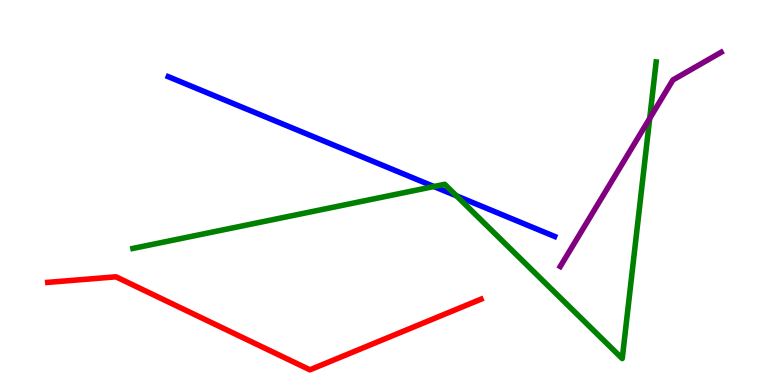[{'lines': ['blue', 'red'], 'intersections': []}, {'lines': ['green', 'red'], 'intersections': []}, {'lines': ['purple', 'red'], 'intersections': []}, {'lines': ['blue', 'green'], 'intersections': [{'x': 5.6, 'y': 5.16}, {'x': 5.89, 'y': 4.91}]}, {'lines': ['blue', 'purple'], 'intersections': []}, {'lines': ['green', 'purple'], 'intersections': [{'x': 8.38, 'y': 6.92}]}]